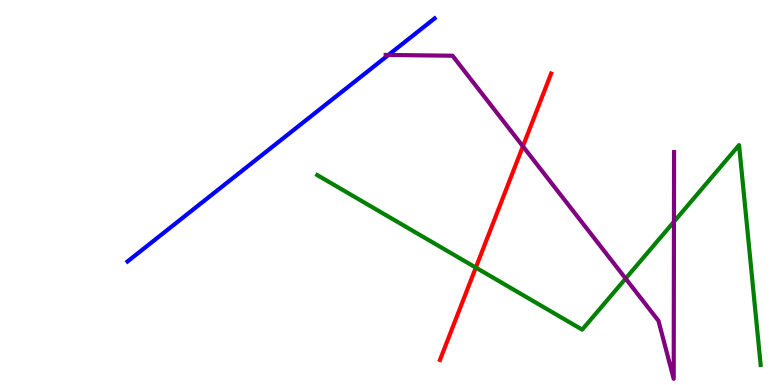[{'lines': ['blue', 'red'], 'intersections': []}, {'lines': ['green', 'red'], 'intersections': [{'x': 6.14, 'y': 3.05}]}, {'lines': ['purple', 'red'], 'intersections': [{'x': 6.75, 'y': 6.2}]}, {'lines': ['blue', 'green'], 'intersections': []}, {'lines': ['blue', 'purple'], 'intersections': [{'x': 5.01, 'y': 8.57}]}, {'lines': ['green', 'purple'], 'intersections': [{'x': 8.07, 'y': 2.77}, {'x': 8.7, 'y': 4.24}]}]